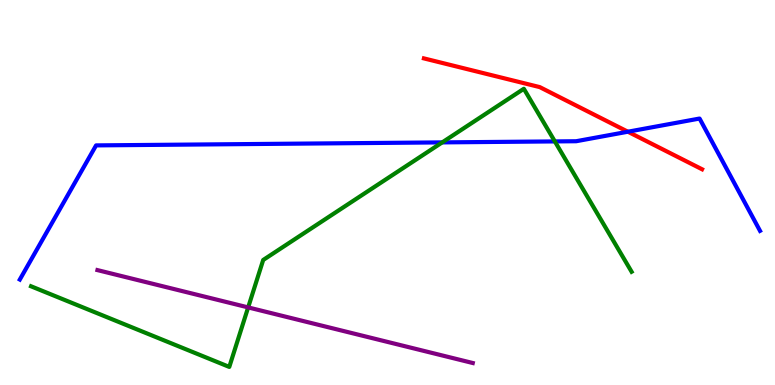[{'lines': ['blue', 'red'], 'intersections': [{'x': 8.1, 'y': 6.58}]}, {'lines': ['green', 'red'], 'intersections': []}, {'lines': ['purple', 'red'], 'intersections': []}, {'lines': ['blue', 'green'], 'intersections': [{'x': 5.71, 'y': 6.3}, {'x': 7.16, 'y': 6.33}]}, {'lines': ['blue', 'purple'], 'intersections': []}, {'lines': ['green', 'purple'], 'intersections': [{'x': 3.2, 'y': 2.02}]}]